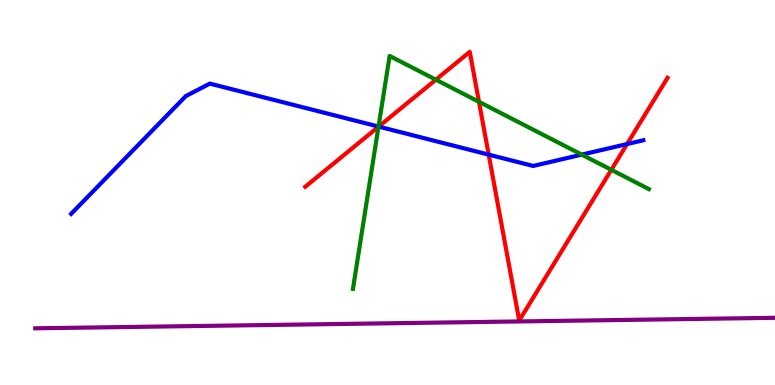[{'lines': ['blue', 'red'], 'intersections': [{'x': 4.89, 'y': 6.71}, {'x': 6.31, 'y': 5.98}, {'x': 8.09, 'y': 6.26}]}, {'lines': ['green', 'red'], 'intersections': [{'x': 4.88, 'y': 6.71}, {'x': 5.62, 'y': 7.93}, {'x': 6.18, 'y': 7.36}, {'x': 7.89, 'y': 5.59}]}, {'lines': ['purple', 'red'], 'intersections': []}, {'lines': ['blue', 'green'], 'intersections': [{'x': 4.88, 'y': 6.71}, {'x': 7.51, 'y': 5.98}]}, {'lines': ['blue', 'purple'], 'intersections': []}, {'lines': ['green', 'purple'], 'intersections': []}]